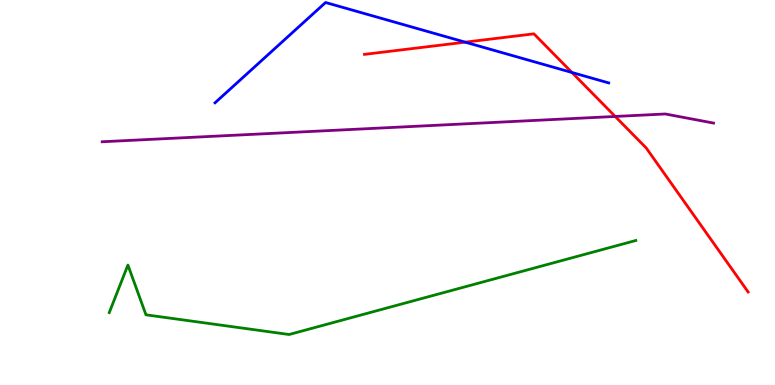[{'lines': ['blue', 'red'], 'intersections': [{'x': 6.0, 'y': 8.9}, {'x': 7.38, 'y': 8.12}]}, {'lines': ['green', 'red'], 'intersections': []}, {'lines': ['purple', 'red'], 'intersections': [{'x': 7.94, 'y': 6.98}]}, {'lines': ['blue', 'green'], 'intersections': []}, {'lines': ['blue', 'purple'], 'intersections': []}, {'lines': ['green', 'purple'], 'intersections': []}]